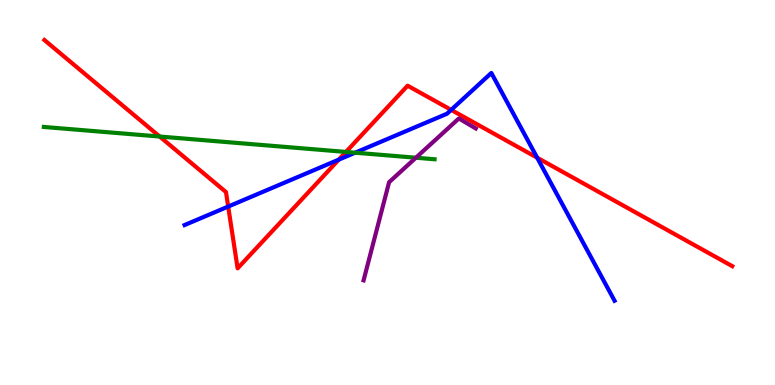[{'lines': ['blue', 'red'], 'intersections': [{'x': 2.94, 'y': 4.64}, {'x': 4.37, 'y': 5.85}, {'x': 5.82, 'y': 7.15}, {'x': 6.93, 'y': 5.9}]}, {'lines': ['green', 'red'], 'intersections': [{'x': 2.06, 'y': 6.45}, {'x': 4.46, 'y': 6.05}]}, {'lines': ['purple', 'red'], 'intersections': []}, {'lines': ['blue', 'green'], 'intersections': [{'x': 4.58, 'y': 6.03}]}, {'lines': ['blue', 'purple'], 'intersections': []}, {'lines': ['green', 'purple'], 'intersections': [{'x': 5.37, 'y': 5.9}]}]